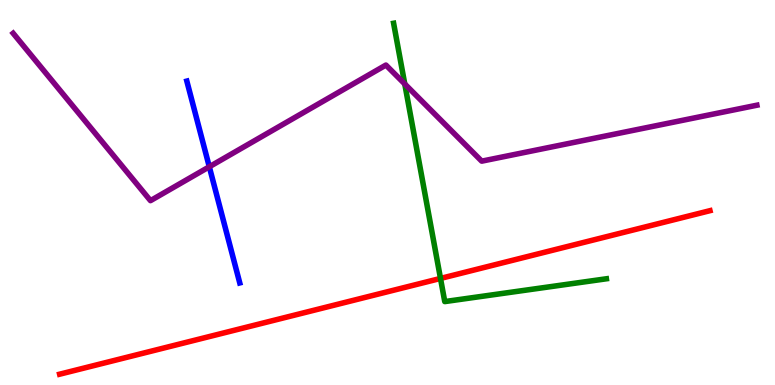[{'lines': ['blue', 'red'], 'intersections': []}, {'lines': ['green', 'red'], 'intersections': [{'x': 5.68, 'y': 2.77}]}, {'lines': ['purple', 'red'], 'intersections': []}, {'lines': ['blue', 'green'], 'intersections': []}, {'lines': ['blue', 'purple'], 'intersections': [{'x': 2.7, 'y': 5.67}]}, {'lines': ['green', 'purple'], 'intersections': [{'x': 5.22, 'y': 7.82}]}]